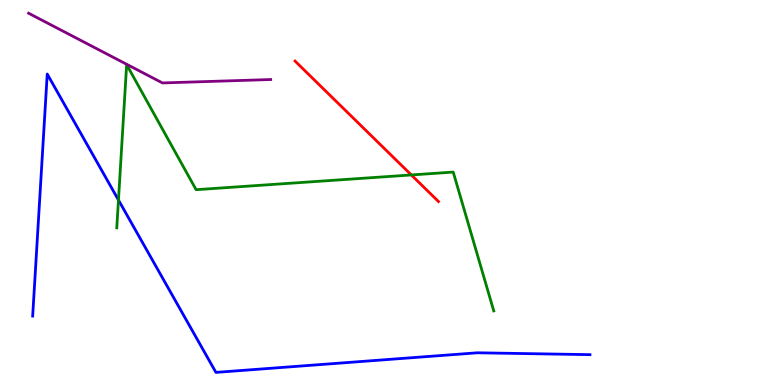[{'lines': ['blue', 'red'], 'intersections': []}, {'lines': ['green', 'red'], 'intersections': [{'x': 5.31, 'y': 5.46}]}, {'lines': ['purple', 'red'], 'intersections': []}, {'lines': ['blue', 'green'], 'intersections': [{'x': 1.53, 'y': 4.8}]}, {'lines': ['blue', 'purple'], 'intersections': []}, {'lines': ['green', 'purple'], 'intersections': []}]